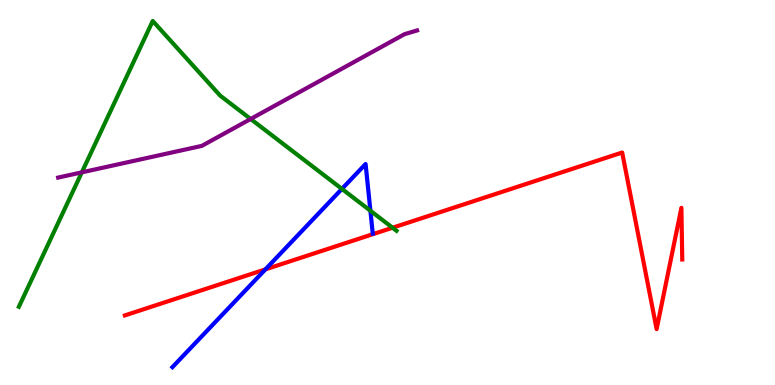[{'lines': ['blue', 'red'], 'intersections': [{'x': 3.42, 'y': 3.0}]}, {'lines': ['green', 'red'], 'intersections': [{'x': 5.07, 'y': 4.09}]}, {'lines': ['purple', 'red'], 'intersections': []}, {'lines': ['blue', 'green'], 'intersections': [{'x': 4.41, 'y': 5.09}, {'x': 4.78, 'y': 4.53}]}, {'lines': ['blue', 'purple'], 'intersections': []}, {'lines': ['green', 'purple'], 'intersections': [{'x': 1.06, 'y': 5.52}, {'x': 3.23, 'y': 6.91}]}]